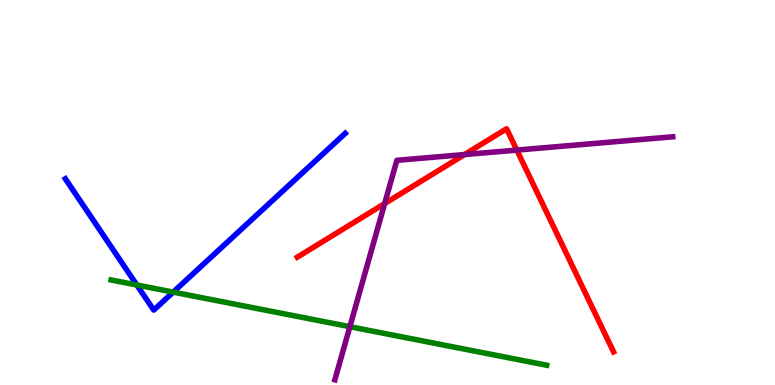[{'lines': ['blue', 'red'], 'intersections': []}, {'lines': ['green', 'red'], 'intersections': []}, {'lines': ['purple', 'red'], 'intersections': [{'x': 4.96, 'y': 4.71}, {'x': 5.99, 'y': 5.99}, {'x': 6.67, 'y': 6.1}]}, {'lines': ['blue', 'green'], 'intersections': [{'x': 1.77, 'y': 2.6}, {'x': 2.23, 'y': 2.41}]}, {'lines': ['blue', 'purple'], 'intersections': []}, {'lines': ['green', 'purple'], 'intersections': [{'x': 4.51, 'y': 1.51}]}]